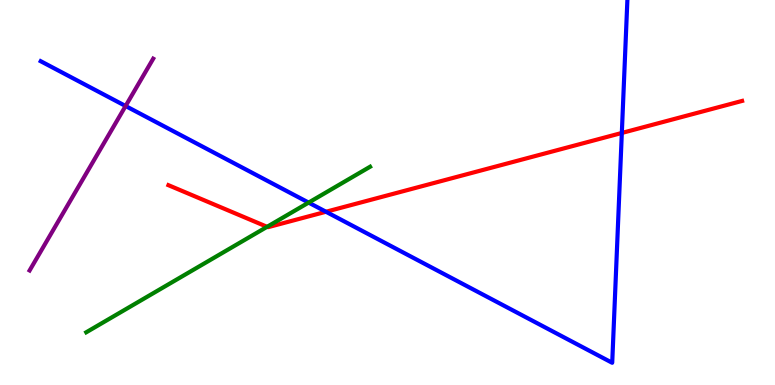[{'lines': ['blue', 'red'], 'intersections': [{'x': 4.21, 'y': 4.5}, {'x': 8.02, 'y': 6.55}]}, {'lines': ['green', 'red'], 'intersections': [{'x': 3.45, 'y': 4.11}]}, {'lines': ['purple', 'red'], 'intersections': []}, {'lines': ['blue', 'green'], 'intersections': [{'x': 3.98, 'y': 4.74}]}, {'lines': ['blue', 'purple'], 'intersections': [{'x': 1.62, 'y': 7.25}]}, {'lines': ['green', 'purple'], 'intersections': []}]